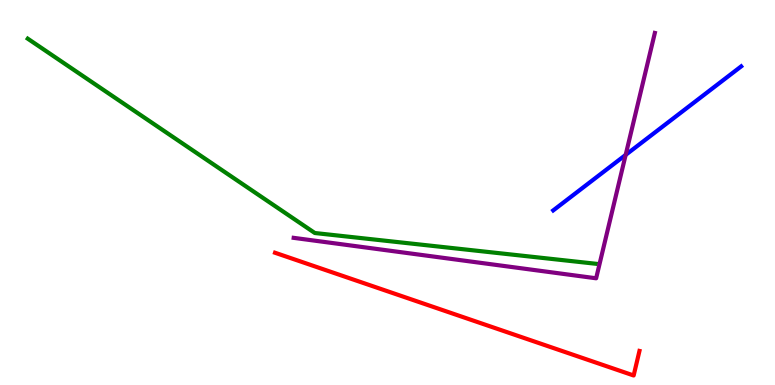[{'lines': ['blue', 'red'], 'intersections': []}, {'lines': ['green', 'red'], 'intersections': []}, {'lines': ['purple', 'red'], 'intersections': []}, {'lines': ['blue', 'green'], 'intersections': []}, {'lines': ['blue', 'purple'], 'intersections': [{'x': 8.07, 'y': 5.98}]}, {'lines': ['green', 'purple'], 'intersections': []}]